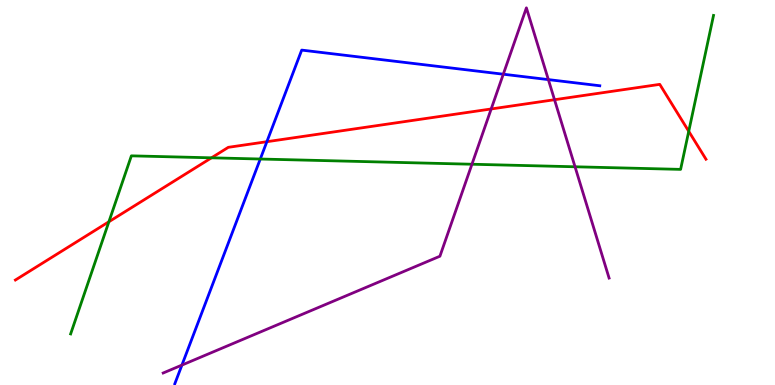[{'lines': ['blue', 'red'], 'intersections': [{'x': 3.44, 'y': 6.32}]}, {'lines': ['green', 'red'], 'intersections': [{'x': 1.41, 'y': 4.24}, {'x': 2.73, 'y': 5.9}, {'x': 8.89, 'y': 6.59}]}, {'lines': ['purple', 'red'], 'intersections': [{'x': 6.34, 'y': 7.17}, {'x': 7.16, 'y': 7.41}]}, {'lines': ['blue', 'green'], 'intersections': [{'x': 3.36, 'y': 5.87}]}, {'lines': ['blue', 'purple'], 'intersections': [{'x': 2.35, 'y': 0.517}, {'x': 6.49, 'y': 8.07}, {'x': 7.08, 'y': 7.93}]}, {'lines': ['green', 'purple'], 'intersections': [{'x': 6.09, 'y': 5.73}, {'x': 7.42, 'y': 5.67}]}]